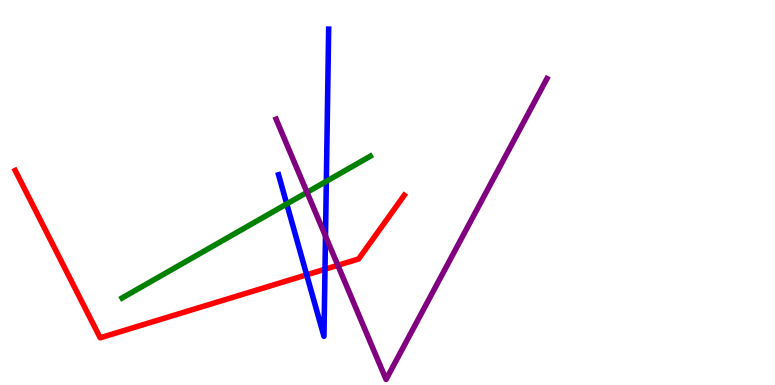[{'lines': ['blue', 'red'], 'intersections': [{'x': 3.96, 'y': 2.86}, {'x': 4.19, 'y': 3.01}]}, {'lines': ['green', 'red'], 'intersections': []}, {'lines': ['purple', 'red'], 'intersections': [{'x': 4.36, 'y': 3.11}]}, {'lines': ['blue', 'green'], 'intersections': [{'x': 3.7, 'y': 4.7}, {'x': 4.21, 'y': 5.29}]}, {'lines': ['blue', 'purple'], 'intersections': [{'x': 4.2, 'y': 3.87}]}, {'lines': ['green', 'purple'], 'intersections': [{'x': 3.96, 'y': 5.0}]}]